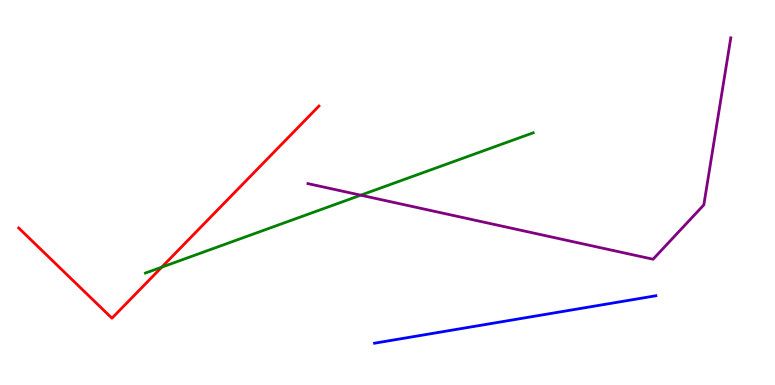[{'lines': ['blue', 'red'], 'intersections': []}, {'lines': ['green', 'red'], 'intersections': [{'x': 2.09, 'y': 3.06}]}, {'lines': ['purple', 'red'], 'intersections': []}, {'lines': ['blue', 'green'], 'intersections': []}, {'lines': ['blue', 'purple'], 'intersections': []}, {'lines': ['green', 'purple'], 'intersections': [{'x': 4.65, 'y': 4.93}]}]